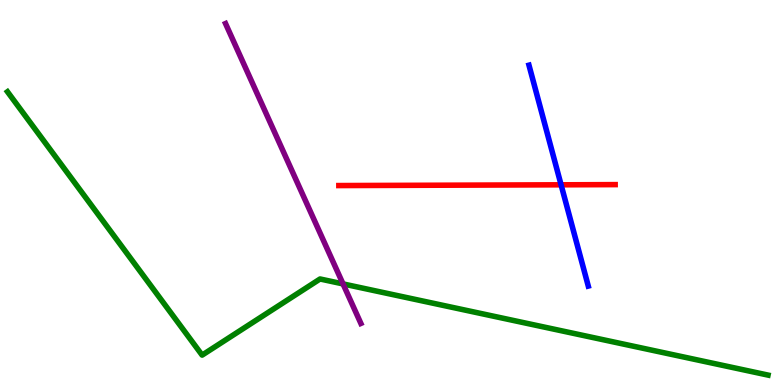[{'lines': ['blue', 'red'], 'intersections': [{'x': 7.24, 'y': 5.2}]}, {'lines': ['green', 'red'], 'intersections': []}, {'lines': ['purple', 'red'], 'intersections': []}, {'lines': ['blue', 'green'], 'intersections': []}, {'lines': ['blue', 'purple'], 'intersections': []}, {'lines': ['green', 'purple'], 'intersections': [{'x': 4.43, 'y': 2.63}]}]